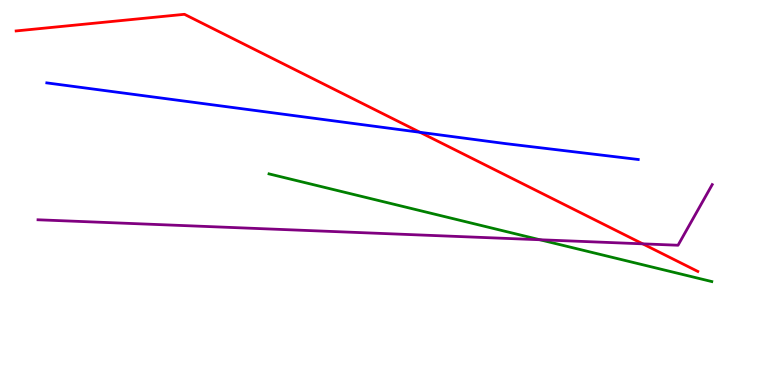[{'lines': ['blue', 'red'], 'intersections': [{'x': 5.42, 'y': 6.56}]}, {'lines': ['green', 'red'], 'intersections': []}, {'lines': ['purple', 'red'], 'intersections': [{'x': 8.29, 'y': 3.67}]}, {'lines': ['blue', 'green'], 'intersections': []}, {'lines': ['blue', 'purple'], 'intersections': []}, {'lines': ['green', 'purple'], 'intersections': [{'x': 6.97, 'y': 3.77}]}]